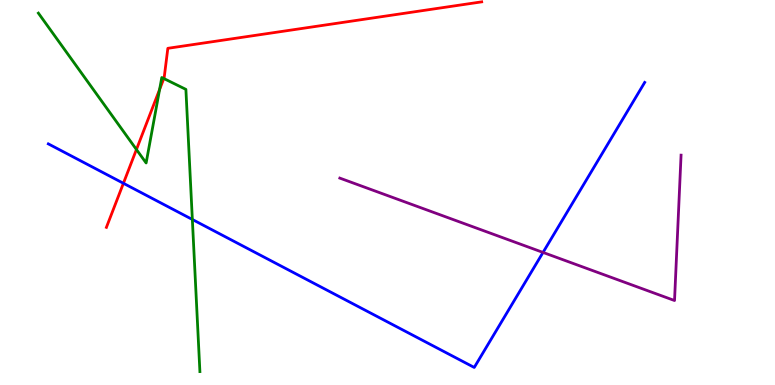[{'lines': ['blue', 'red'], 'intersections': [{'x': 1.59, 'y': 5.24}]}, {'lines': ['green', 'red'], 'intersections': [{'x': 1.76, 'y': 6.12}, {'x': 2.06, 'y': 7.68}, {'x': 2.11, 'y': 7.96}]}, {'lines': ['purple', 'red'], 'intersections': []}, {'lines': ['blue', 'green'], 'intersections': [{'x': 2.48, 'y': 4.3}]}, {'lines': ['blue', 'purple'], 'intersections': [{'x': 7.01, 'y': 3.44}]}, {'lines': ['green', 'purple'], 'intersections': []}]